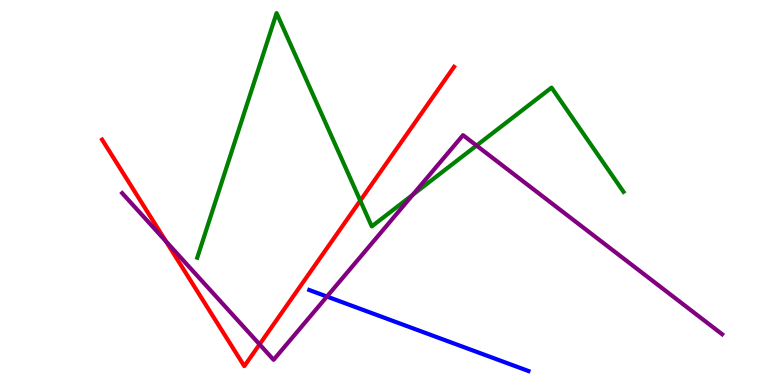[{'lines': ['blue', 'red'], 'intersections': []}, {'lines': ['green', 'red'], 'intersections': [{'x': 4.65, 'y': 4.79}]}, {'lines': ['purple', 'red'], 'intersections': [{'x': 2.14, 'y': 3.73}, {'x': 3.35, 'y': 1.06}]}, {'lines': ['blue', 'green'], 'intersections': []}, {'lines': ['blue', 'purple'], 'intersections': [{'x': 4.22, 'y': 2.3}]}, {'lines': ['green', 'purple'], 'intersections': [{'x': 5.33, 'y': 4.94}, {'x': 6.15, 'y': 6.22}]}]